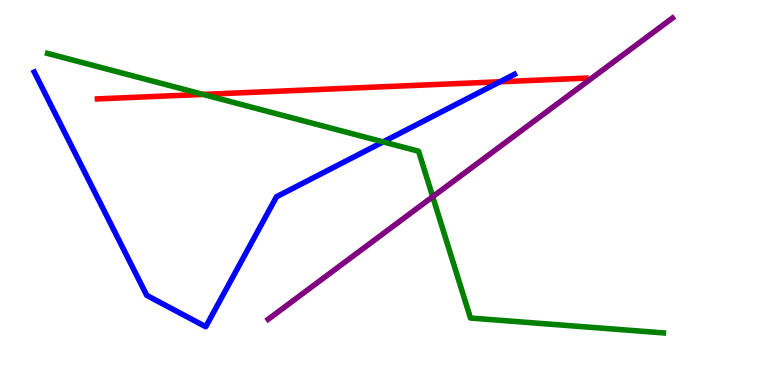[{'lines': ['blue', 'red'], 'intersections': [{'x': 6.45, 'y': 7.88}]}, {'lines': ['green', 'red'], 'intersections': [{'x': 2.62, 'y': 7.55}]}, {'lines': ['purple', 'red'], 'intersections': []}, {'lines': ['blue', 'green'], 'intersections': [{'x': 4.94, 'y': 6.31}]}, {'lines': ['blue', 'purple'], 'intersections': []}, {'lines': ['green', 'purple'], 'intersections': [{'x': 5.58, 'y': 4.89}]}]